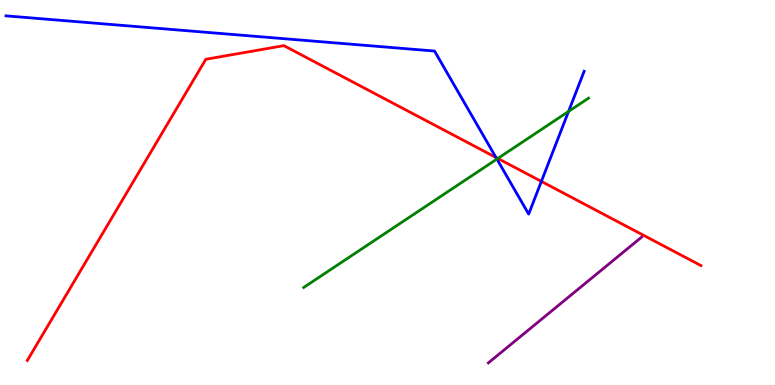[{'lines': ['blue', 'red'], 'intersections': [{'x': 6.4, 'y': 5.91}, {'x': 6.99, 'y': 5.29}]}, {'lines': ['green', 'red'], 'intersections': [{'x': 6.42, 'y': 5.88}]}, {'lines': ['purple', 'red'], 'intersections': []}, {'lines': ['blue', 'green'], 'intersections': [{'x': 6.41, 'y': 5.87}, {'x': 7.34, 'y': 7.11}]}, {'lines': ['blue', 'purple'], 'intersections': []}, {'lines': ['green', 'purple'], 'intersections': []}]